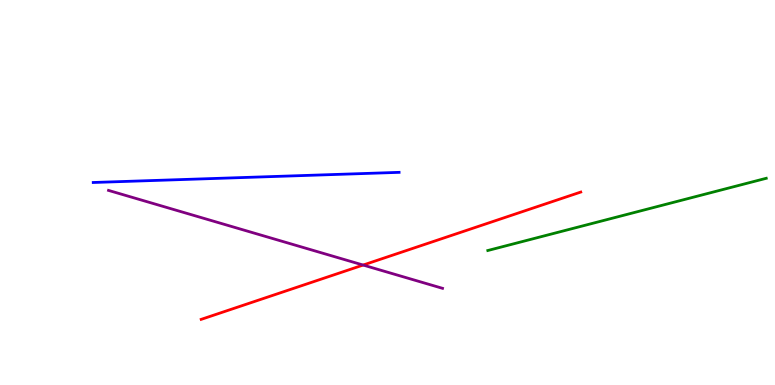[{'lines': ['blue', 'red'], 'intersections': []}, {'lines': ['green', 'red'], 'intersections': []}, {'lines': ['purple', 'red'], 'intersections': [{'x': 4.69, 'y': 3.12}]}, {'lines': ['blue', 'green'], 'intersections': []}, {'lines': ['blue', 'purple'], 'intersections': []}, {'lines': ['green', 'purple'], 'intersections': []}]